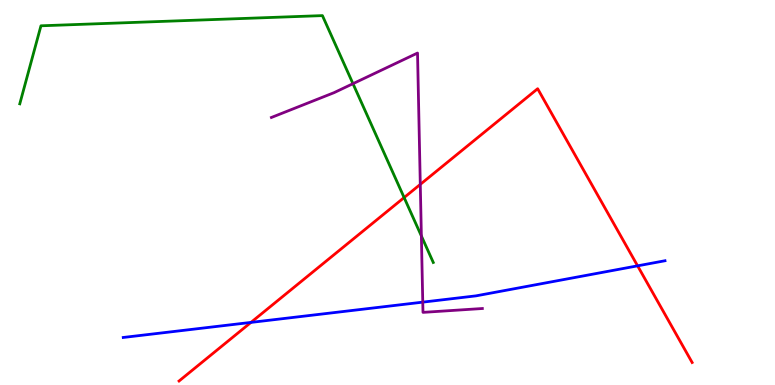[{'lines': ['blue', 'red'], 'intersections': [{'x': 3.24, 'y': 1.63}, {'x': 8.23, 'y': 3.1}]}, {'lines': ['green', 'red'], 'intersections': [{'x': 5.21, 'y': 4.87}]}, {'lines': ['purple', 'red'], 'intersections': [{'x': 5.42, 'y': 5.21}]}, {'lines': ['blue', 'green'], 'intersections': []}, {'lines': ['blue', 'purple'], 'intersections': [{'x': 5.46, 'y': 2.15}]}, {'lines': ['green', 'purple'], 'intersections': [{'x': 4.55, 'y': 7.83}, {'x': 5.44, 'y': 3.87}]}]